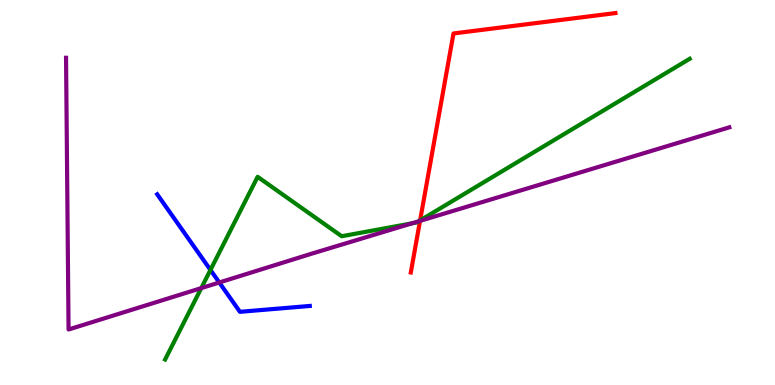[{'lines': ['blue', 'red'], 'intersections': []}, {'lines': ['green', 'red'], 'intersections': [{'x': 5.42, 'y': 4.27}]}, {'lines': ['purple', 'red'], 'intersections': [{'x': 5.42, 'y': 4.26}]}, {'lines': ['blue', 'green'], 'intersections': [{'x': 2.72, 'y': 2.99}]}, {'lines': ['blue', 'purple'], 'intersections': [{'x': 2.83, 'y': 2.66}]}, {'lines': ['green', 'purple'], 'intersections': [{'x': 2.6, 'y': 2.52}, {'x': 5.32, 'y': 4.2}, {'x': 5.4, 'y': 4.25}]}]